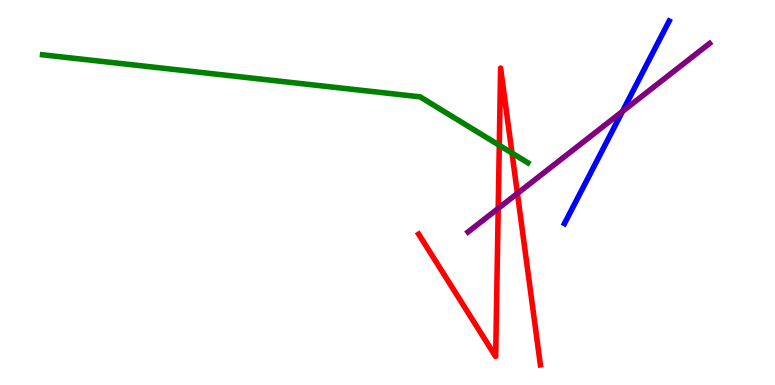[{'lines': ['blue', 'red'], 'intersections': []}, {'lines': ['green', 'red'], 'intersections': [{'x': 6.44, 'y': 6.23}, {'x': 6.61, 'y': 6.02}]}, {'lines': ['purple', 'red'], 'intersections': [{'x': 6.43, 'y': 4.59}, {'x': 6.68, 'y': 4.98}]}, {'lines': ['blue', 'green'], 'intersections': []}, {'lines': ['blue', 'purple'], 'intersections': [{'x': 8.03, 'y': 7.11}]}, {'lines': ['green', 'purple'], 'intersections': []}]